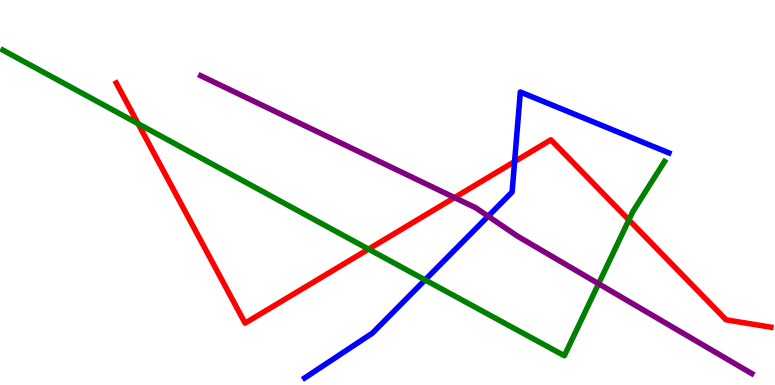[{'lines': ['blue', 'red'], 'intersections': [{'x': 6.64, 'y': 5.8}]}, {'lines': ['green', 'red'], 'intersections': [{'x': 1.78, 'y': 6.79}, {'x': 4.76, 'y': 3.53}, {'x': 8.11, 'y': 4.29}]}, {'lines': ['purple', 'red'], 'intersections': [{'x': 5.86, 'y': 4.87}]}, {'lines': ['blue', 'green'], 'intersections': [{'x': 5.49, 'y': 2.73}]}, {'lines': ['blue', 'purple'], 'intersections': [{'x': 6.3, 'y': 4.38}]}, {'lines': ['green', 'purple'], 'intersections': [{'x': 7.72, 'y': 2.63}]}]